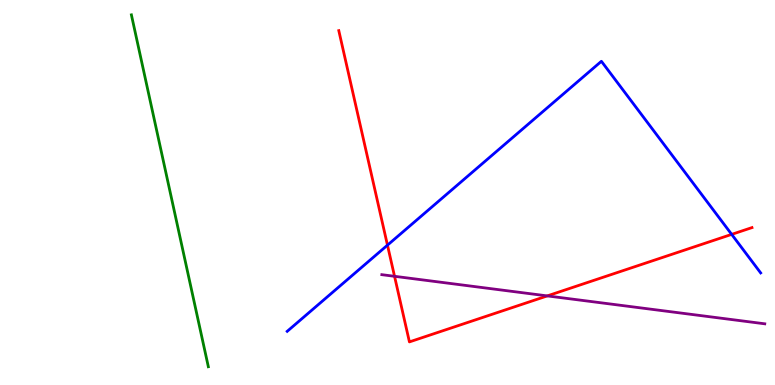[{'lines': ['blue', 'red'], 'intersections': [{'x': 5.0, 'y': 3.63}, {'x': 9.44, 'y': 3.91}]}, {'lines': ['green', 'red'], 'intersections': []}, {'lines': ['purple', 'red'], 'intersections': [{'x': 5.09, 'y': 2.82}, {'x': 7.06, 'y': 2.31}]}, {'lines': ['blue', 'green'], 'intersections': []}, {'lines': ['blue', 'purple'], 'intersections': []}, {'lines': ['green', 'purple'], 'intersections': []}]